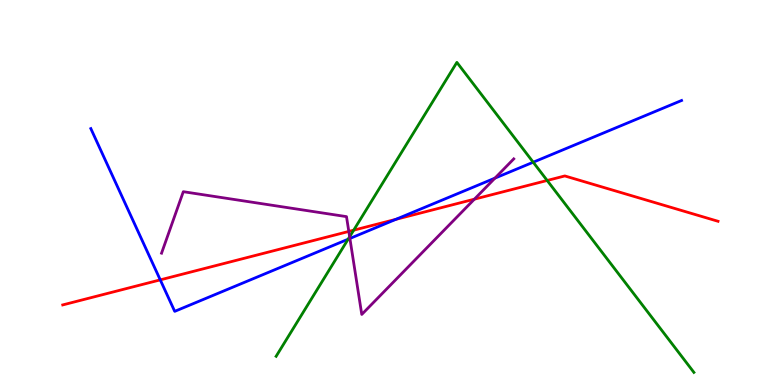[{'lines': ['blue', 'red'], 'intersections': [{'x': 2.07, 'y': 2.73}, {'x': 5.11, 'y': 4.3}]}, {'lines': ['green', 'red'], 'intersections': [{'x': 4.56, 'y': 4.02}, {'x': 7.06, 'y': 5.31}]}, {'lines': ['purple', 'red'], 'intersections': [{'x': 4.5, 'y': 3.99}, {'x': 6.12, 'y': 4.83}]}, {'lines': ['blue', 'green'], 'intersections': [{'x': 4.49, 'y': 3.79}, {'x': 6.88, 'y': 5.79}]}, {'lines': ['blue', 'purple'], 'intersections': [{'x': 4.51, 'y': 3.81}, {'x': 6.39, 'y': 5.37}]}, {'lines': ['green', 'purple'], 'intersections': [{'x': 4.51, 'y': 3.85}]}]